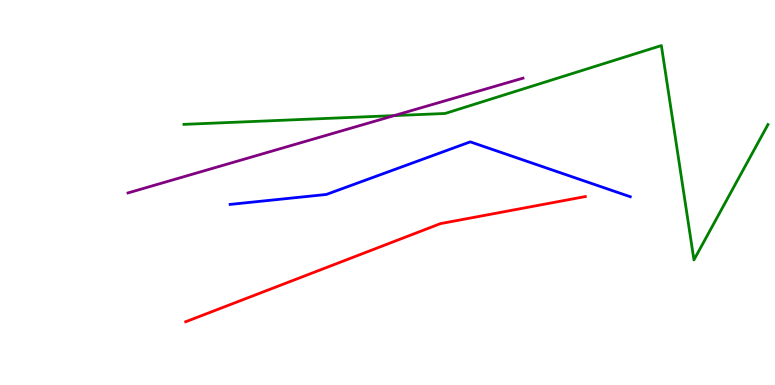[{'lines': ['blue', 'red'], 'intersections': []}, {'lines': ['green', 'red'], 'intersections': []}, {'lines': ['purple', 'red'], 'intersections': []}, {'lines': ['blue', 'green'], 'intersections': []}, {'lines': ['blue', 'purple'], 'intersections': []}, {'lines': ['green', 'purple'], 'intersections': [{'x': 5.09, 'y': 7.0}]}]